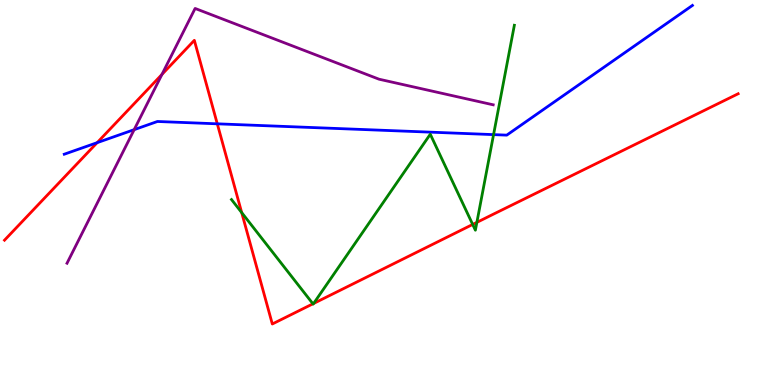[{'lines': ['blue', 'red'], 'intersections': [{'x': 1.25, 'y': 6.29}, {'x': 2.8, 'y': 6.78}]}, {'lines': ['green', 'red'], 'intersections': [{'x': 3.12, 'y': 4.48}, {'x': 4.04, 'y': 2.11}, {'x': 4.05, 'y': 2.12}, {'x': 6.1, 'y': 4.17}, {'x': 6.15, 'y': 4.22}]}, {'lines': ['purple', 'red'], 'intersections': [{'x': 2.09, 'y': 8.07}]}, {'lines': ['blue', 'green'], 'intersections': [{'x': 6.37, 'y': 6.5}]}, {'lines': ['blue', 'purple'], 'intersections': [{'x': 1.73, 'y': 6.63}]}, {'lines': ['green', 'purple'], 'intersections': []}]